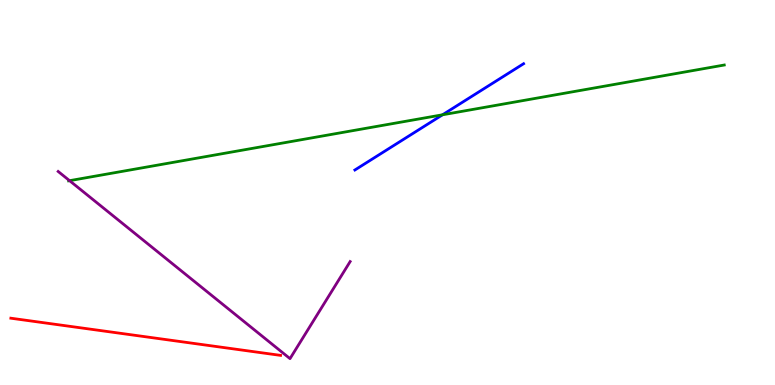[{'lines': ['blue', 'red'], 'intersections': []}, {'lines': ['green', 'red'], 'intersections': []}, {'lines': ['purple', 'red'], 'intersections': []}, {'lines': ['blue', 'green'], 'intersections': [{'x': 5.71, 'y': 7.02}]}, {'lines': ['blue', 'purple'], 'intersections': []}, {'lines': ['green', 'purple'], 'intersections': [{'x': 0.898, 'y': 5.31}]}]